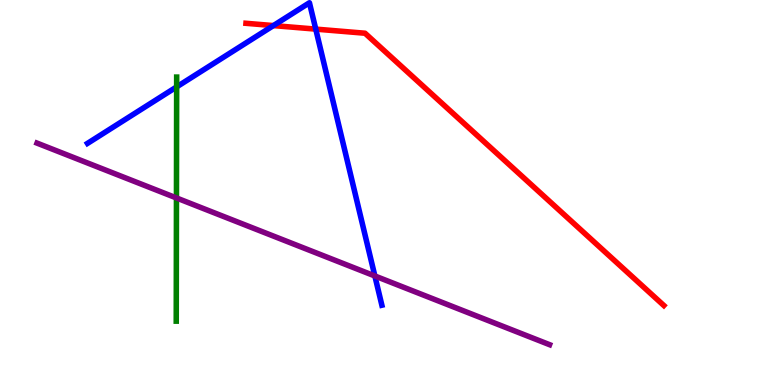[{'lines': ['blue', 'red'], 'intersections': [{'x': 3.53, 'y': 9.34}, {'x': 4.07, 'y': 9.24}]}, {'lines': ['green', 'red'], 'intersections': []}, {'lines': ['purple', 'red'], 'intersections': []}, {'lines': ['blue', 'green'], 'intersections': [{'x': 2.28, 'y': 7.74}]}, {'lines': ['blue', 'purple'], 'intersections': [{'x': 4.84, 'y': 2.83}]}, {'lines': ['green', 'purple'], 'intersections': [{'x': 2.28, 'y': 4.86}]}]